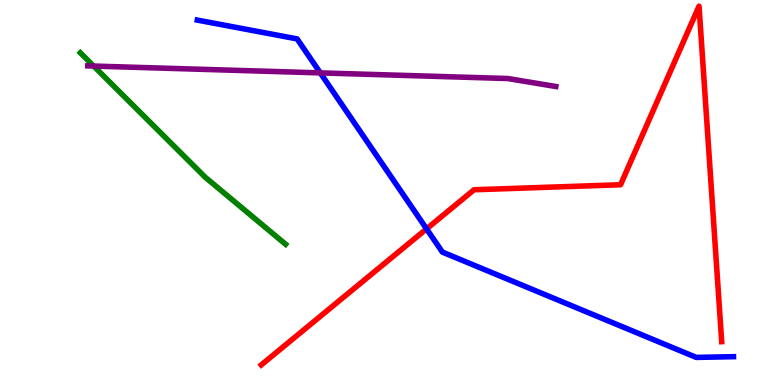[{'lines': ['blue', 'red'], 'intersections': [{'x': 5.5, 'y': 4.06}]}, {'lines': ['green', 'red'], 'intersections': []}, {'lines': ['purple', 'red'], 'intersections': []}, {'lines': ['blue', 'green'], 'intersections': []}, {'lines': ['blue', 'purple'], 'intersections': [{'x': 4.13, 'y': 8.11}]}, {'lines': ['green', 'purple'], 'intersections': [{'x': 1.21, 'y': 8.28}]}]